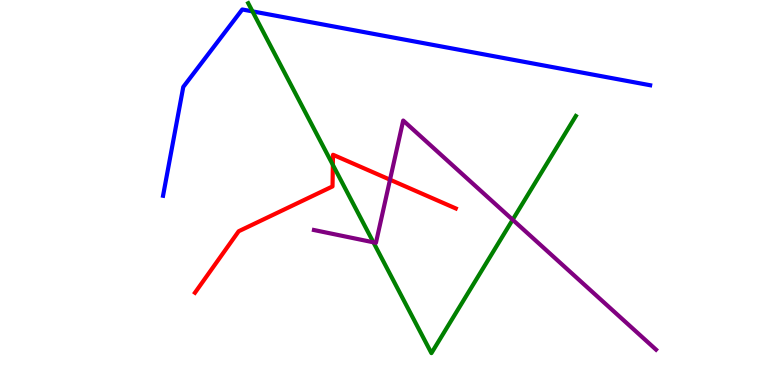[{'lines': ['blue', 'red'], 'intersections': []}, {'lines': ['green', 'red'], 'intersections': [{'x': 4.29, 'y': 5.72}]}, {'lines': ['purple', 'red'], 'intersections': [{'x': 5.03, 'y': 5.33}]}, {'lines': ['blue', 'green'], 'intersections': [{'x': 3.26, 'y': 9.7}]}, {'lines': ['blue', 'purple'], 'intersections': []}, {'lines': ['green', 'purple'], 'intersections': [{'x': 4.82, 'y': 3.71}, {'x': 6.62, 'y': 4.29}]}]